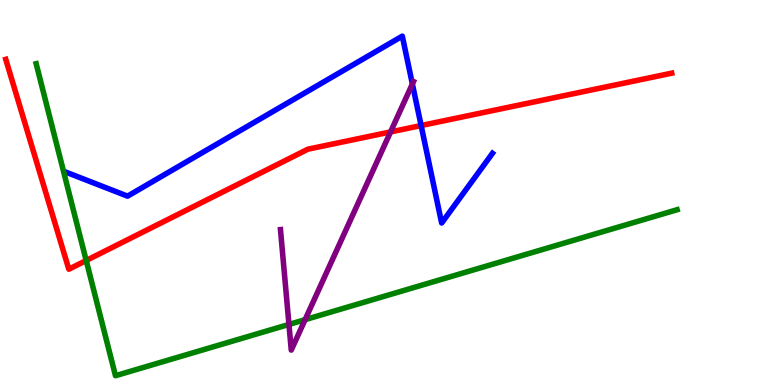[{'lines': ['blue', 'red'], 'intersections': [{'x': 5.43, 'y': 6.74}]}, {'lines': ['green', 'red'], 'intersections': [{'x': 1.11, 'y': 3.23}]}, {'lines': ['purple', 'red'], 'intersections': [{'x': 5.04, 'y': 6.57}]}, {'lines': ['blue', 'green'], 'intersections': []}, {'lines': ['blue', 'purple'], 'intersections': [{'x': 5.32, 'y': 7.82}]}, {'lines': ['green', 'purple'], 'intersections': [{'x': 3.73, 'y': 1.57}, {'x': 3.94, 'y': 1.7}]}]